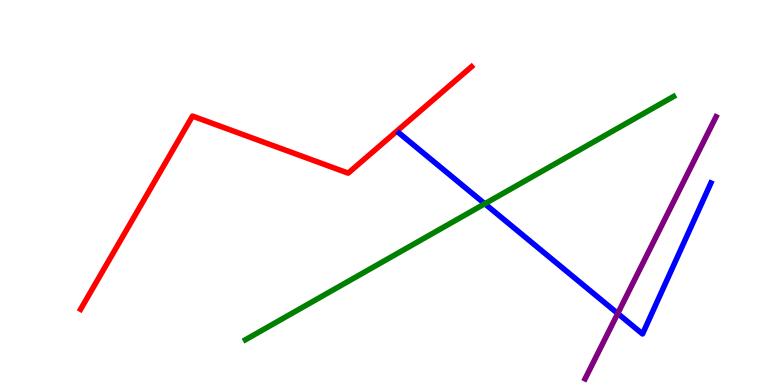[{'lines': ['blue', 'red'], 'intersections': []}, {'lines': ['green', 'red'], 'intersections': []}, {'lines': ['purple', 'red'], 'intersections': []}, {'lines': ['blue', 'green'], 'intersections': [{'x': 6.26, 'y': 4.71}]}, {'lines': ['blue', 'purple'], 'intersections': [{'x': 7.97, 'y': 1.86}]}, {'lines': ['green', 'purple'], 'intersections': []}]